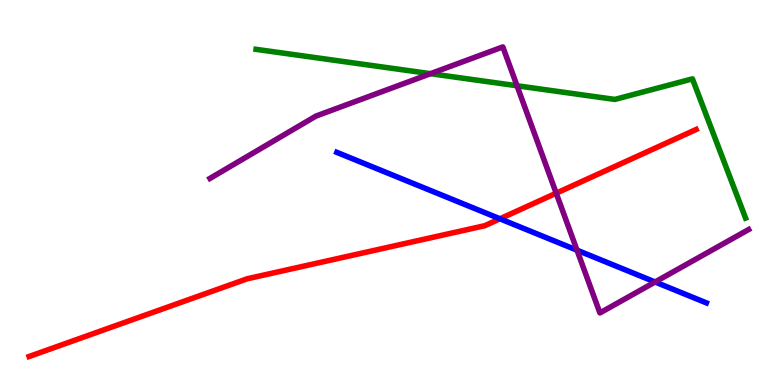[{'lines': ['blue', 'red'], 'intersections': [{'x': 6.45, 'y': 4.32}]}, {'lines': ['green', 'red'], 'intersections': []}, {'lines': ['purple', 'red'], 'intersections': [{'x': 7.18, 'y': 4.98}]}, {'lines': ['blue', 'green'], 'intersections': []}, {'lines': ['blue', 'purple'], 'intersections': [{'x': 7.45, 'y': 3.5}, {'x': 8.45, 'y': 2.68}]}, {'lines': ['green', 'purple'], 'intersections': [{'x': 5.55, 'y': 8.09}, {'x': 6.67, 'y': 7.77}]}]